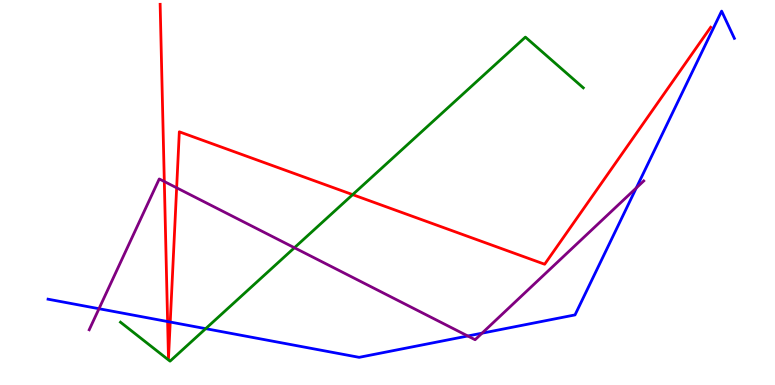[{'lines': ['blue', 'red'], 'intersections': [{'x': 2.16, 'y': 1.65}, {'x': 2.2, 'y': 1.64}]}, {'lines': ['green', 'red'], 'intersections': [{'x': 4.55, 'y': 4.94}]}, {'lines': ['purple', 'red'], 'intersections': [{'x': 2.12, 'y': 5.29}, {'x': 2.28, 'y': 5.12}]}, {'lines': ['blue', 'green'], 'intersections': [{'x': 2.65, 'y': 1.46}]}, {'lines': ['blue', 'purple'], 'intersections': [{'x': 1.28, 'y': 1.98}, {'x': 6.04, 'y': 1.27}, {'x': 6.22, 'y': 1.35}, {'x': 8.21, 'y': 5.12}]}, {'lines': ['green', 'purple'], 'intersections': [{'x': 3.8, 'y': 3.57}]}]